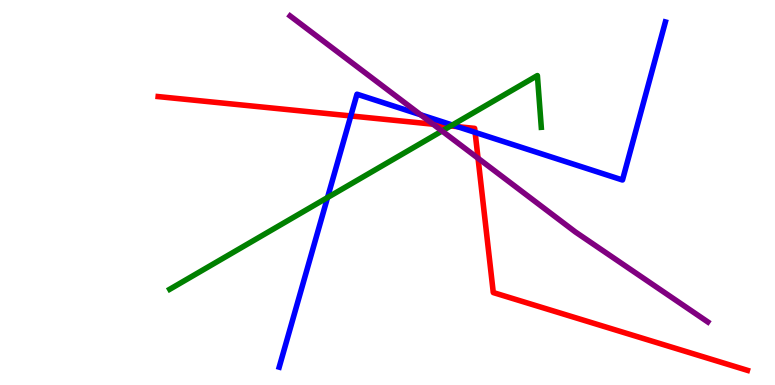[{'lines': ['blue', 'red'], 'intersections': [{'x': 4.53, 'y': 6.99}, {'x': 5.9, 'y': 6.71}, {'x': 6.13, 'y': 6.56}]}, {'lines': ['green', 'red'], 'intersections': [{'x': 5.82, 'y': 6.73}]}, {'lines': ['purple', 'red'], 'intersections': [{'x': 5.59, 'y': 6.77}, {'x': 6.17, 'y': 5.89}]}, {'lines': ['blue', 'green'], 'intersections': [{'x': 4.23, 'y': 4.87}, {'x': 5.84, 'y': 6.75}]}, {'lines': ['blue', 'purple'], 'intersections': [{'x': 5.43, 'y': 7.02}]}, {'lines': ['green', 'purple'], 'intersections': [{'x': 5.7, 'y': 6.6}]}]